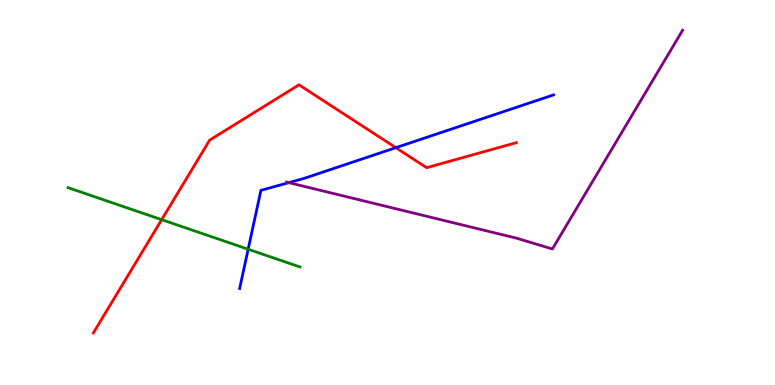[{'lines': ['blue', 'red'], 'intersections': [{'x': 5.11, 'y': 6.16}]}, {'lines': ['green', 'red'], 'intersections': [{'x': 2.09, 'y': 4.29}]}, {'lines': ['purple', 'red'], 'intersections': []}, {'lines': ['blue', 'green'], 'intersections': [{'x': 3.2, 'y': 3.53}]}, {'lines': ['blue', 'purple'], 'intersections': [{'x': 3.73, 'y': 5.26}]}, {'lines': ['green', 'purple'], 'intersections': []}]